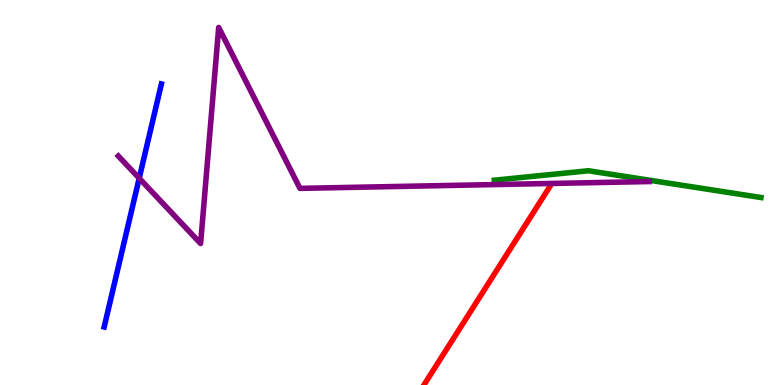[{'lines': ['blue', 'red'], 'intersections': []}, {'lines': ['green', 'red'], 'intersections': []}, {'lines': ['purple', 'red'], 'intersections': []}, {'lines': ['blue', 'green'], 'intersections': []}, {'lines': ['blue', 'purple'], 'intersections': [{'x': 1.8, 'y': 5.37}]}, {'lines': ['green', 'purple'], 'intersections': []}]